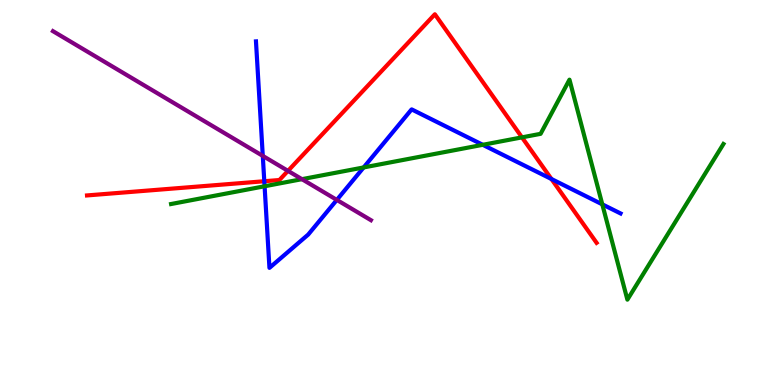[{'lines': ['blue', 'red'], 'intersections': [{'x': 3.41, 'y': 5.29}, {'x': 7.12, 'y': 5.35}]}, {'lines': ['green', 'red'], 'intersections': [{'x': 6.74, 'y': 6.43}]}, {'lines': ['purple', 'red'], 'intersections': [{'x': 3.72, 'y': 5.56}]}, {'lines': ['blue', 'green'], 'intersections': [{'x': 3.41, 'y': 5.16}, {'x': 4.69, 'y': 5.65}, {'x': 6.23, 'y': 6.24}, {'x': 7.77, 'y': 4.69}]}, {'lines': ['blue', 'purple'], 'intersections': [{'x': 3.39, 'y': 5.95}, {'x': 4.35, 'y': 4.81}]}, {'lines': ['green', 'purple'], 'intersections': [{'x': 3.9, 'y': 5.35}]}]